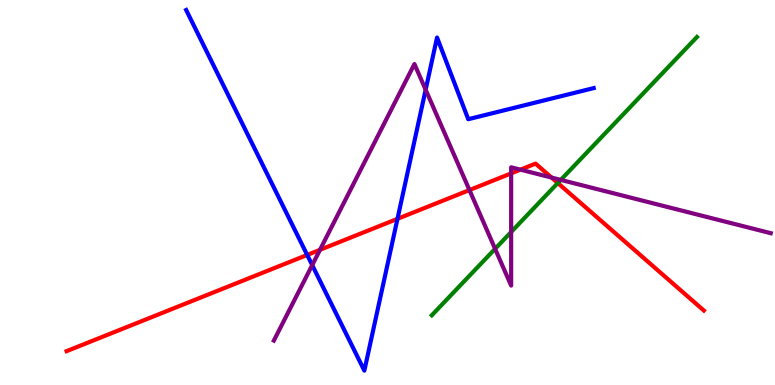[{'lines': ['blue', 'red'], 'intersections': [{'x': 3.96, 'y': 3.38}, {'x': 5.13, 'y': 4.32}]}, {'lines': ['green', 'red'], 'intersections': [{'x': 7.2, 'y': 5.25}]}, {'lines': ['purple', 'red'], 'intersections': [{'x': 4.13, 'y': 3.51}, {'x': 6.06, 'y': 5.06}, {'x': 6.6, 'y': 5.5}, {'x': 6.72, 'y': 5.59}, {'x': 7.12, 'y': 5.39}]}, {'lines': ['blue', 'green'], 'intersections': []}, {'lines': ['blue', 'purple'], 'intersections': [{'x': 4.03, 'y': 3.11}, {'x': 5.49, 'y': 7.67}]}, {'lines': ['green', 'purple'], 'intersections': [{'x': 6.39, 'y': 3.54}, {'x': 6.6, 'y': 3.97}, {'x': 7.24, 'y': 5.33}]}]